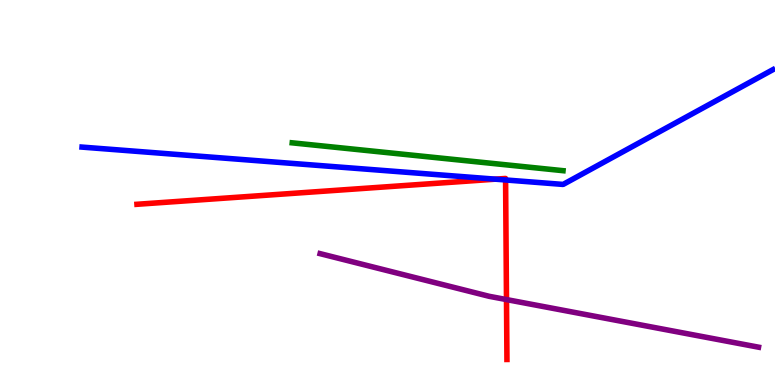[{'lines': ['blue', 'red'], 'intersections': [{'x': 6.39, 'y': 5.35}, {'x': 6.52, 'y': 5.33}]}, {'lines': ['green', 'red'], 'intersections': []}, {'lines': ['purple', 'red'], 'intersections': [{'x': 6.54, 'y': 2.22}]}, {'lines': ['blue', 'green'], 'intersections': []}, {'lines': ['blue', 'purple'], 'intersections': []}, {'lines': ['green', 'purple'], 'intersections': []}]